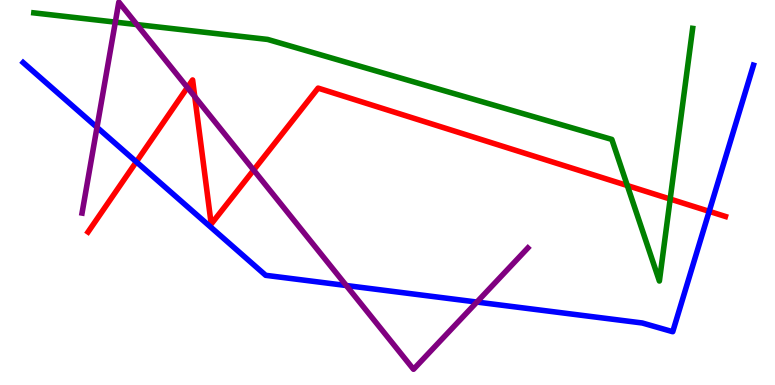[{'lines': ['blue', 'red'], 'intersections': [{'x': 1.76, 'y': 5.8}, {'x': 9.15, 'y': 4.51}]}, {'lines': ['green', 'red'], 'intersections': [{'x': 8.09, 'y': 5.18}, {'x': 8.65, 'y': 4.83}]}, {'lines': ['purple', 'red'], 'intersections': [{'x': 2.42, 'y': 7.73}, {'x': 2.51, 'y': 7.49}, {'x': 3.27, 'y': 5.58}]}, {'lines': ['blue', 'green'], 'intersections': []}, {'lines': ['blue', 'purple'], 'intersections': [{'x': 1.25, 'y': 6.69}, {'x': 4.47, 'y': 2.58}, {'x': 6.15, 'y': 2.15}]}, {'lines': ['green', 'purple'], 'intersections': [{'x': 1.49, 'y': 9.43}, {'x': 1.77, 'y': 9.36}]}]